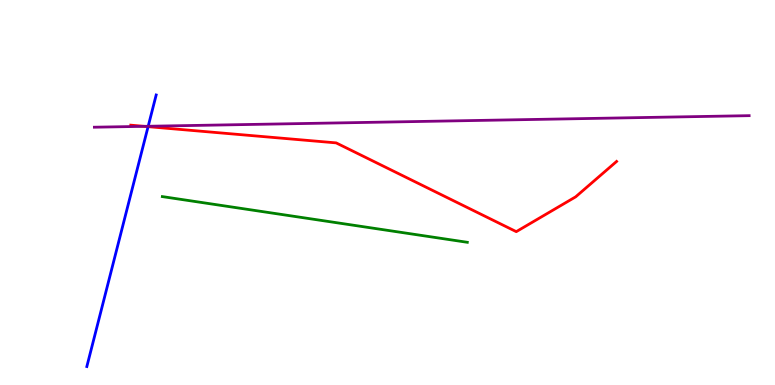[{'lines': ['blue', 'red'], 'intersections': [{'x': 1.91, 'y': 6.71}]}, {'lines': ['green', 'red'], 'intersections': []}, {'lines': ['purple', 'red'], 'intersections': [{'x': 1.86, 'y': 6.72}]}, {'lines': ['blue', 'green'], 'intersections': []}, {'lines': ['blue', 'purple'], 'intersections': [{'x': 1.91, 'y': 6.72}]}, {'lines': ['green', 'purple'], 'intersections': []}]